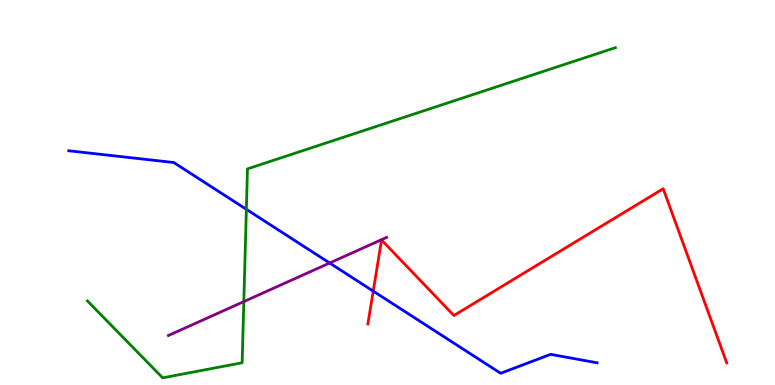[{'lines': ['blue', 'red'], 'intersections': [{'x': 4.82, 'y': 2.44}]}, {'lines': ['green', 'red'], 'intersections': []}, {'lines': ['purple', 'red'], 'intersections': []}, {'lines': ['blue', 'green'], 'intersections': [{'x': 3.18, 'y': 4.56}]}, {'lines': ['blue', 'purple'], 'intersections': [{'x': 4.25, 'y': 3.17}]}, {'lines': ['green', 'purple'], 'intersections': [{'x': 3.15, 'y': 2.17}]}]